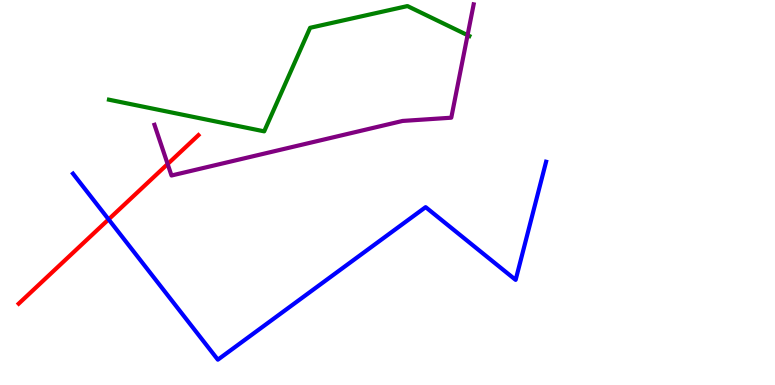[{'lines': ['blue', 'red'], 'intersections': [{'x': 1.4, 'y': 4.3}]}, {'lines': ['green', 'red'], 'intersections': []}, {'lines': ['purple', 'red'], 'intersections': [{'x': 2.16, 'y': 5.74}]}, {'lines': ['blue', 'green'], 'intersections': []}, {'lines': ['blue', 'purple'], 'intersections': []}, {'lines': ['green', 'purple'], 'intersections': [{'x': 6.03, 'y': 9.09}]}]